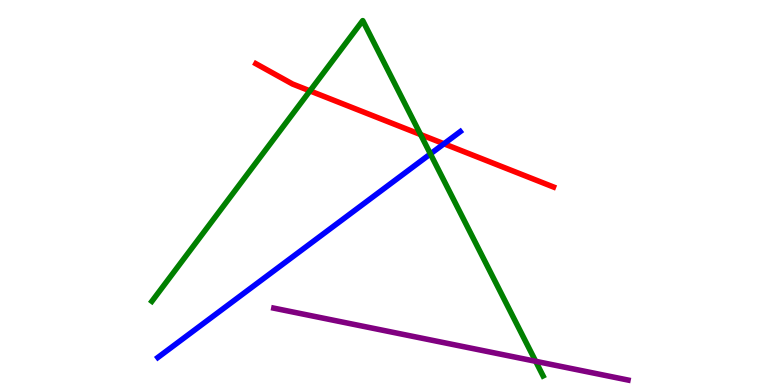[{'lines': ['blue', 'red'], 'intersections': [{'x': 5.73, 'y': 6.27}]}, {'lines': ['green', 'red'], 'intersections': [{'x': 4.0, 'y': 7.64}, {'x': 5.43, 'y': 6.51}]}, {'lines': ['purple', 'red'], 'intersections': []}, {'lines': ['blue', 'green'], 'intersections': [{'x': 5.55, 'y': 6.0}]}, {'lines': ['blue', 'purple'], 'intersections': []}, {'lines': ['green', 'purple'], 'intersections': [{'x': 6.91, 'y': 0.616}]}]